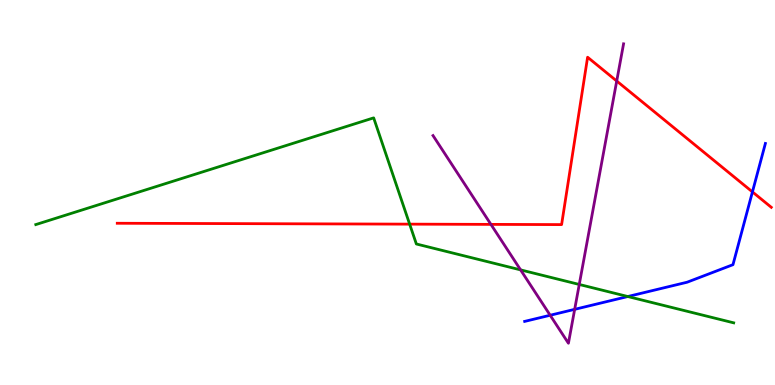[{'lines': ['blue', 'red'], 'intersections': [{'x': 9.71, 'y': 5.02}]}, {'lines': ['green', 'red'], 'intersections': [{'x': 5.29, 'y': 4.18}]}, {'lines': ['purple', 'red'], 'intersections': [{'x': 6.33, 'y': 4.17}, {'x': 7.96, 'y': 7.9}]}, {'lines': ['blue', 'green'], 'intersections': [{'x': 8.1, 'y': 2.3}]}, {'lines': ['blue', 'purple'], 'intersections': [{'x': 7.1, 'y': 1.81}, {'x': 7.42, 'y': 1.97}]}, {'lines': ['green', 'purple'], 'intersections': [{'x': 6.72, 'y': 2.99}, {'x': 7.47, 'y': 2.61}]}]